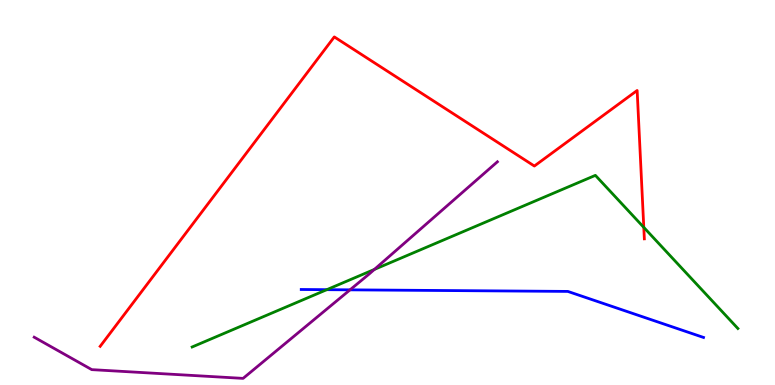[{'lines': ['blue', 'red'], 'intersections': []}, {'lines': ['green', 'red'], 'intersections': [{'x': 8.31, 'y': 4.09}]}, {'lines': ['purple', 'red'], 'intersections': []}, {'lines': ['blue', 'green'], 'intersections': [{'x': 4.22, 'y': 2.48}]}, {'lines': ['blue', 'purple'], 'intersections': [{'x': 4.52, 'y': 2.47}]}, {'lines': ['green', 'purple'], 'intersections': [{'x': 4.83, 'y': 3.0}]}]